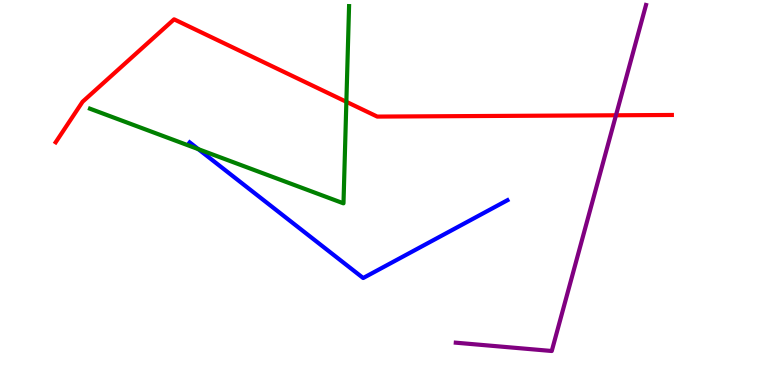[{'lines': ['blue', 'red'], 'intersections': []}, {'lines': ['green', 'red'], 'intersections': [{'x': 4.47, 'y': 7.36}]}, {'lines': ['purple', 'red'], 'intersections': [{'x': 7.95, 'y': 7.01}]}, {'lines': ['blue', 'green'], 'intersections': [{'x': 2.56, 'y': 6.13}]}, {'lines': ['blue', 'purple'], 'intersections': []}, {'lines': ['green', 'purple'], 'intersections': []}]